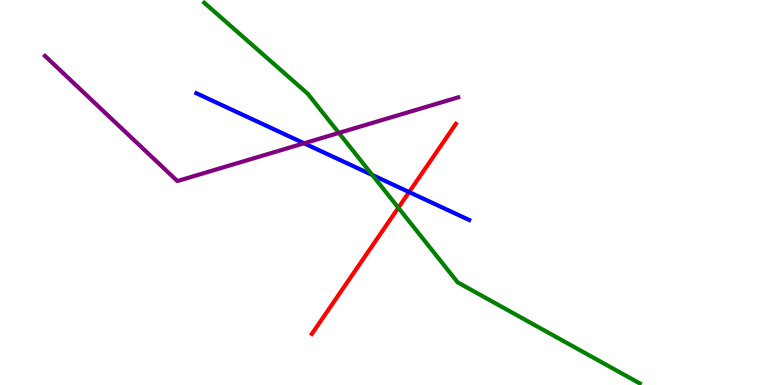[{'lines': ['blue', 'red'], 'intersections': [{'x': 5.28, 'y': 5.01}]}, {'lines': ['green', 'red'], 'intersections': [{'x': 5.14, 'y': 4.6}]}, {'lines': ['purple', 'red'], 'intersections': []}, {'lines': ['blue', 'green'], 'intersections': [{'x': 4.8, 'y': 5.45}]}, {'lines': ['blue', 'purple'], 'intersections': [{'x': 3.92, 'y': 6.28}]}, {'lines': ['green', 'purple'], 'intersections': [{'x': 4.37, 'y': 6.55}]}]